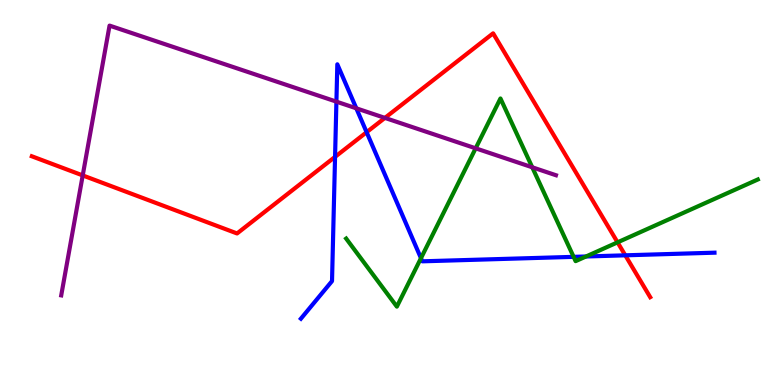[{'lines': ['blue', 'red'], 'intersections': [{'x': 4.32, 'y': 5.93}, {'x': 4.73, 'y': 6.57}, {'x': 8.07, 'y': 3.37}]}, {'lines': ['green', 'red'], 'intersections': [{'x': 7.97, 'y': 3.71}]}, {'lines': ['purple', 'red'], 'intersections': [{'x': 1.07, 'y': 5.44}, {'x': 4.97, 'y': 6.94}]}, {'lines': ['blue', 'green'], 'intersections': [{'x': 5.43, 'y': 3.29}, {'x': 7.4, 'y': 3.33}, {'x': 7.56, 'y': 3.34}]}, {'lines': ['blue', 'purple'], 'intersections': [{'x': 4.34, 'y': 7.36}, {'x': 4.6, 'y': 7.19}]}, {'lines': ['green', 'purple'], 'intersections': [{'x': 6.14, 'y': 6.15}, {'x': 6.87, 'y': 5.65}]}]